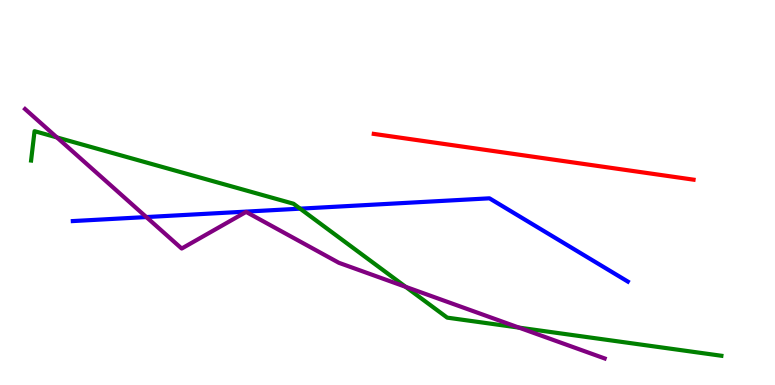[{'lines': ['blue', 'red'], 'intersections': []}, {'lines': ['green', 'red'], 'intersections': []}, {'lines': ['purple', 'red'], 'intersections': []}, {'lines': ['blue', 'green'], 'intersections': [{'x': 3.87, 'y': 4.58}]}, {'lines': ['blue', 'purple'], 'intersections': [{'x': 1.89, 'y': 4.36}]}, {'lines': ['green', 'purple'], 'intersections': [{'x': 0.735, 'y': 6.43}, {'x': 5.23, 'y': 2.55}, {'x': 6.7, 'y': 1.49}]}]